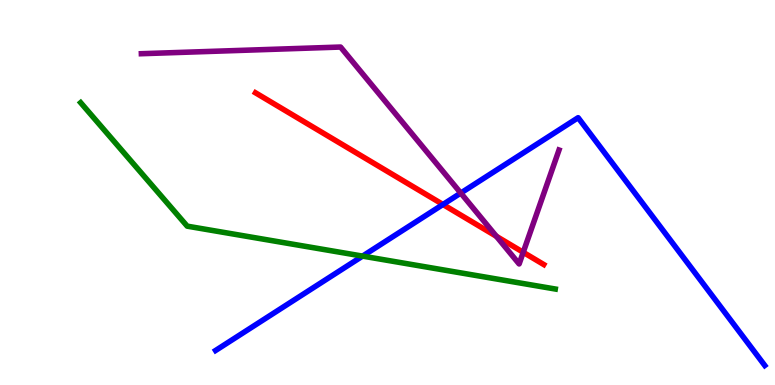[{'lines': ['blue', 'red'], 'intersections': [{'x': 5.72, 'y': 4.69}]}, {'lines': ['green', 'red'], 'intersections': []}, {'lines': ['purple', 'red'], 'intersections': [{'x': 6.4, 'y': 3.86}, {'x': 6.75, 'y': 3.45}]}, {'lines': ['blue', 'green'], 'intersections': [{'x': 4.68, 'y': 3.35}]}, {'lines': ['blue', 'purple'], 'intersections': [{'x': 5.95, 'y': 4.99}]}, {'lines': ['green', 'purple'], 'intersections': []}]